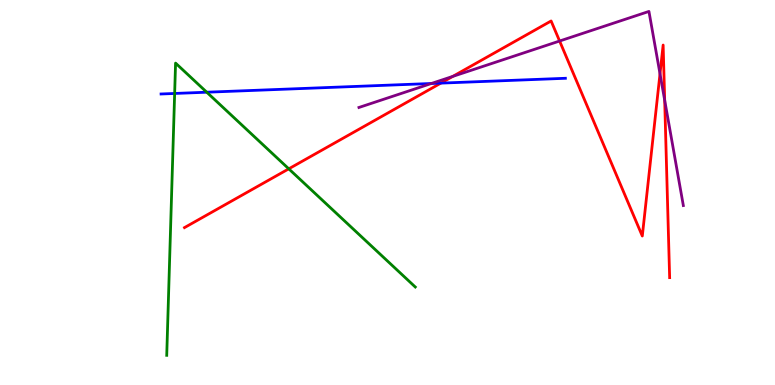[{'lines': ['blue', 'red'], 'intersections': [{'x': 5.69, 'y': 7.84}]}, {'lines': ['green', 'red'], 'intersections': [{'x': 3.73, 'y': 5.61}]}, {'lines': ['purple', 'red'], 'intersections': [{'x': 5.84, 'y': 8.02}, {'x': 7.22, 'y': 8.93}, {'x': 8.52, 'y': 8.08}, {'x': 8.58, 'y': 7.4}]}, {'lines': ['blue', 'green'], 'intersections': [{'x': 2.25, 'y': 7.57}, {'x': 2.67, 'y': 7.6}]}, {'lines': ['blue', 'purple'], 'intersections': [{'x': 5.57, 'y': 7.83}]}, {'lines': ['green', 'purple'], 'intersections': []}]